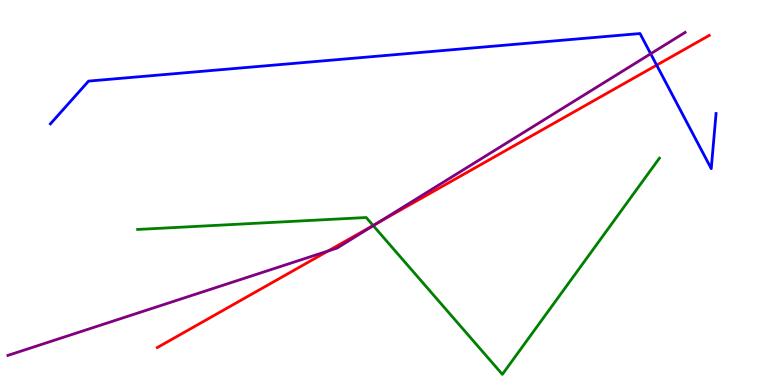[{'lines': ['blue', 'red'], 'intersections': [{'x': 8.47, 'y': 8.31}]}, {'lines': ['green', 'red'], 'intersections': [{'x': 4.81, 'y': 4.14}]}, {'lines': ['purple', 'red'], 'intersections': [{'x': 4.23, 'y': 3.48}, {'x': 4.87, 'y': 4.2}]}, {'lines': ['blue', 'green'], 'intersections': []}, {'lines': ['blue', 'purple'], 'intersections': [{'x': 8.4, 'y': 8.6}]}, {'lines': ['green', 'purple'], 'intersections': [{'x': 4.82, 'y': 4.14}]}]